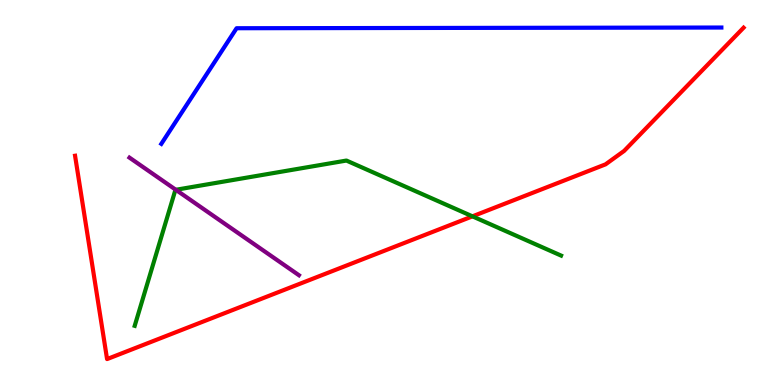[{'lines': ['blue', 'red'], 'intersections': []}, {'lines': ['green', 'red'], 'intersections': [{'x': 6.1, 'y': 4.38}]}, {'lines': ['purple', 'red'], 'intersections': []}, {'lines': ['blue', 'green'], 'intersections': []}, {'lines': ['blue', 'purple'], 'intersections': []}, {'lines': ['green', 'purple'], 'intersections': [{'x': 2.27, 'y': 5.07}]}]